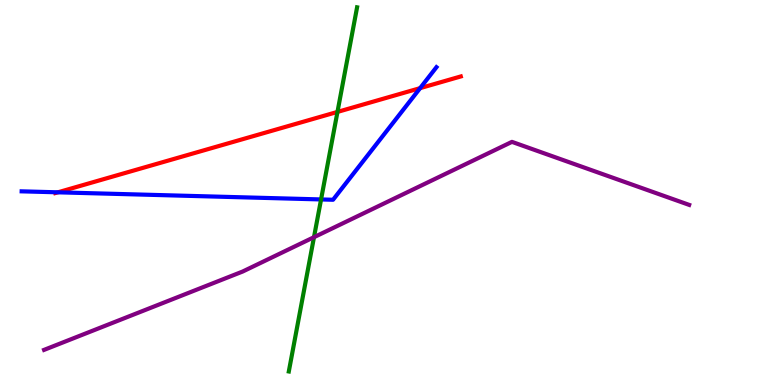[{'lines': ['blue', 'red'], 'intersections': [{'x': 0.747, 'y': 5.0}, {'x': 5.42, 'y': 7.71}]}, {'lines': ['green', 'red'], 'intersections': [{'x': 4.35, 'y': 7.09}]}, {'lines': ['purple', 'red'], 'intersections': []}, {'lines': ['blue', 'green'], 'intersections': [{'x': 4.14, 'y': 4.82}]}, {'lines': ['blue', 'purple'], 'intersections': []}, {'lines': ['green', 'purple'], 'intersections': [{'x': 4.05, 'y': 3.84}]}]